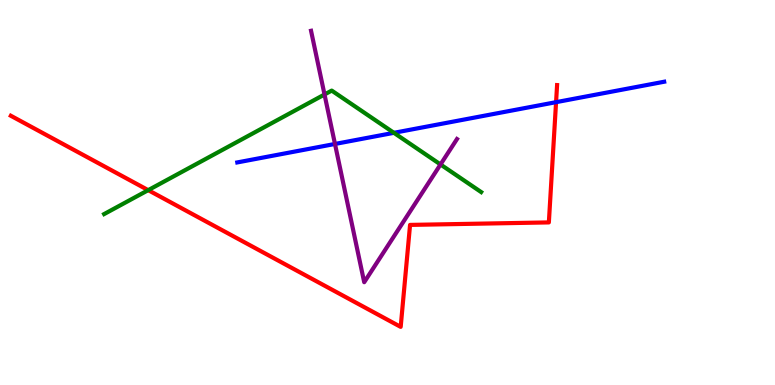[{'lines': ['blue', 'red'], 'intersections': [{'x': 7.18, 'y': 7.35}]}, {'lines': ['green', 'red'], 'intersections': [{'x': 1.91, 'y': 5.06}]}, {'lines': ['purple', 'red'], 'intersections': []}, {'lines': ['blue', 'green'], 'intersections': [{'x': 5.08, 'y': 6.55}]}, {'lines': ['blue', 'purple'], 'intersections': [{'x': 4.32, 'y': 6.26}]}, {'lines': ['green', 'purple'], 'intersections': [{'x': 4.19, 'y': 7.55}, {'x': 5.68, 'y': 5.73}]}]